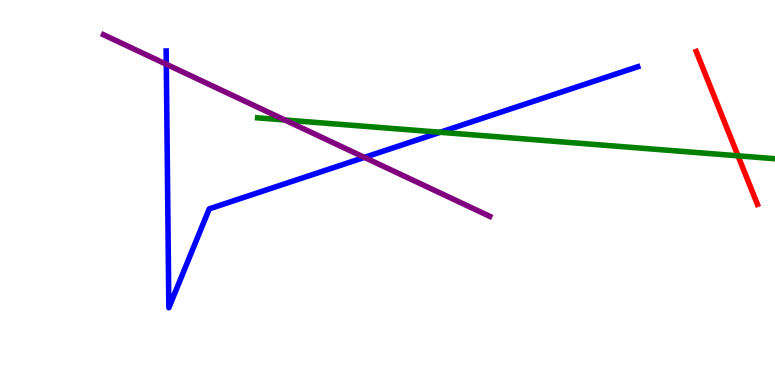[{'lines': ['blue', 'red'], 'intersections': []}, {'lines': ['green', 'red'], 'intersections': [{'x': 9.52, 'y': 5.95}]}, {'lines': ['purple', 'red'], 'intersections': []}, {'lines': ['blue', 'green'], 'intersections': [{'x': 5.68, 'y': 6.56}]}, {'lines': ['blue', 'purple'], 'intersections': [{'x': 2.15, 'y': 8.33}, {'x': 4.7, 'y': 5.91}]}, {'lines': ['green', 'purple'], 'intersections': [{'x': 3.68, 'y': 6.88}]}]